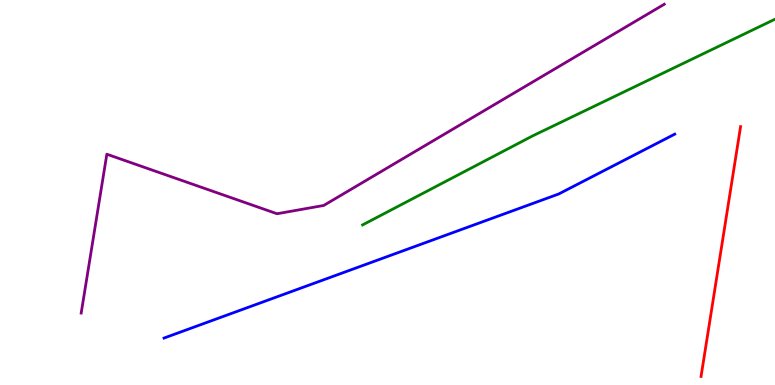[{'lines': ['blue', 'red'], 'intersections': []}, {'lines': ['green', 'red'], 'intersections': []}, {'lines': ['purple', 'red'], 'intersections': []}, {'lines': ['blue', 'green'], 'intersections': []}, {'lines': ['blue', 'purple'], 'intersections': []}, {'lines': ['green', 'purple'], 'intersections': []}]